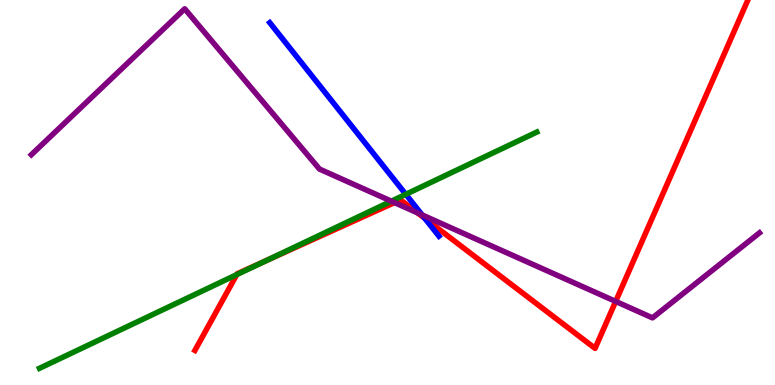[{'lines': ['blue', 'red'], 'intersections': [{'x': 5.48, 'y': 4.32}]}, {'lines': ['green', 'red'], 'intersections': [{'x': 3.05, 'y': 2.87}, {'x': 3.42, 'y': 3.22}]}, {'lines': ['purple', 'red'], 'intersections': [{'x': 5.09, 'y': 4.74}, {'x': 5.39, 'y': 4.47}, {'x': 7.94, 'y': 2.17}]}, {'lines': ['blue', 'green'], 'intersections': [{'x': 5.24, 'y': 4.95}]}, {'lines': ['blue', 'purple'], 'intersections': [{'x': 5.45, 'y': 4.42}]}, {'lines': ['green', 'purple'], 'intersections': [{'x': 5.05, 'y': 4.77}]}]